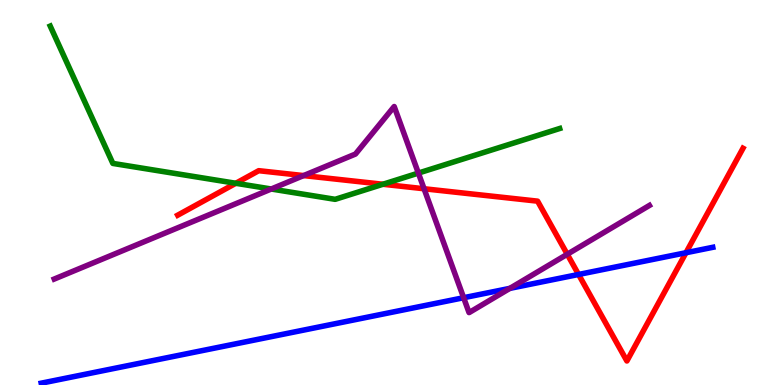[{'lines': ['blue', 'red'], 'intersections': [{'x': 7.47, 'y': 2.87}, {'x': 8.85, 'y': 3.44}]}, {'lines': ['green', 'red'], 'intersections': [{'x': 3.04, 'y': 5.24}, {'x': 4.94, 'y': 5.21}]}, {'lines': ['purple', 'red'], 'intersections': [{'x': 3.92, 'y': 5.44}, {'x': 5.47, 'y': 5.1}, {'x': 7.32, 'y': 3.4}]}, {'lines': ['blue', 'green'], 'intersections': []}, {'lines': ['blue', 'purple'], 'intersections': [{'x': 5.98, 'y': 2.27}, {'x': 6.58, 'y': 2.51}]}, {'lines': ['green', 'purple'], 'intersections': [{'x': 3.5, 'y': 5.09}, {'x': 5.4, 'y': 5.5}]}]